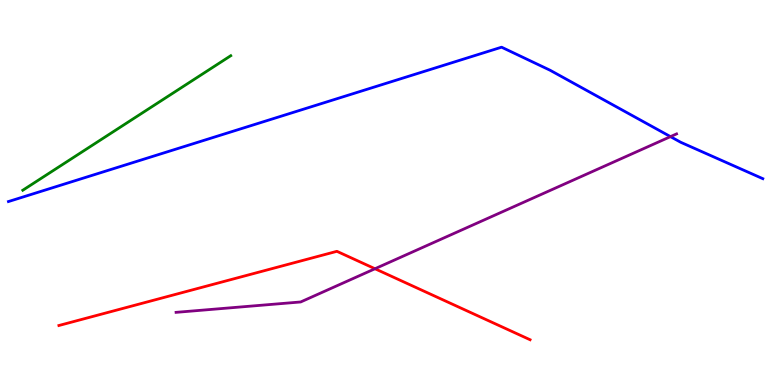[{'lines': ['blue', 'red'], 'intersections': []}, {'lines': ['green', 'red'], 'intersections': []}, {'lines': ['purple', 'red'], 'intersections': [{'x': 4.84, 'y': 3.02}]}, {'lines': ['blue', 'green'], 'intersections': []}, {'lines': ['blue', 'purple'], 'intersections': [{'x': 8.65, 'y': 6.45}]}, {'lines': ['green', 'purple'], 'intersections': []}]